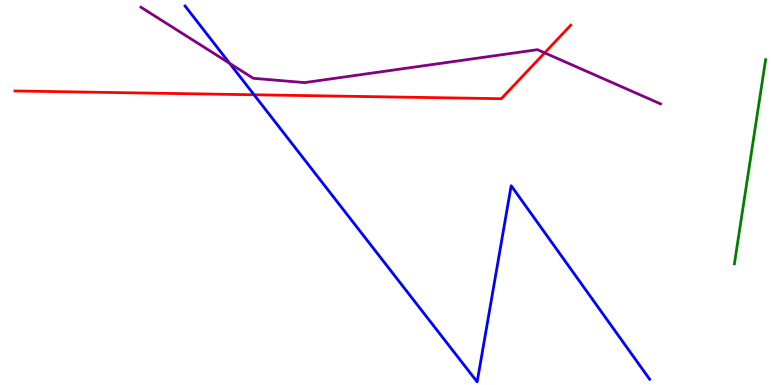[{'lines': ['blue', 'red'], 'intersections': [{'x': 3.28, 'y': 7.54}]}, {'lines': ['green', 'red'], 'intersections': []}, {'lines': ['purple', 'red'], 'intersections': [{'x': 7.03, 'y': 8.63}]}, {'lines': ['blue', 'green'], 'intersections': []}, {'lines': ['blue', 'purple'], 'intersections': [{'x': 2.96, 'y': 8.35}]}, {'lines': ['green', 'purple'], 'intersections': []}]